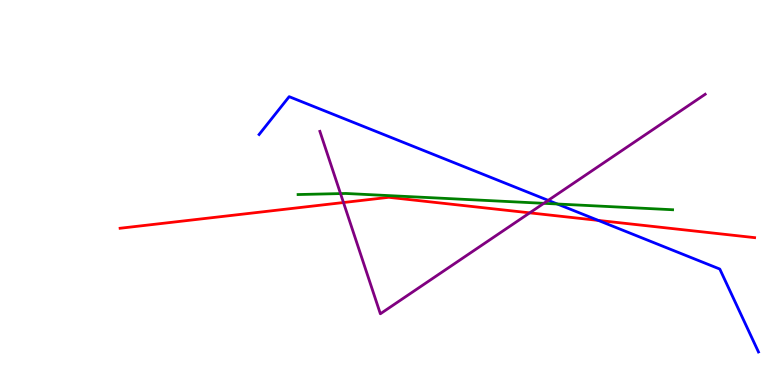[{'lines': ['blue', 'red'], 'intersections': [{'x': 7.72, 'y': 4.28}]}, {'lines': ['green', 'red'], 'intersections': []}, {'lines': ['purple', 'red'], 'intersections': [{'x': 4.43, 'y': 4.74}, {'x': 6.84, 'y': 4.47}]}, {'lines': ['blue', 'green'], 'intersections': [{'x': 7.19, 'y': 4.7}]}, {'lines': ['blue', 'purple'], 'intersections': [{'x': 7.07, 'y': 4.8}]}, {'lines': ['green', 'purple'], 'intersections': [{'x': 4.39, 'y': 4.97}, {'x': 7.02, 'y': 4.72}]}]